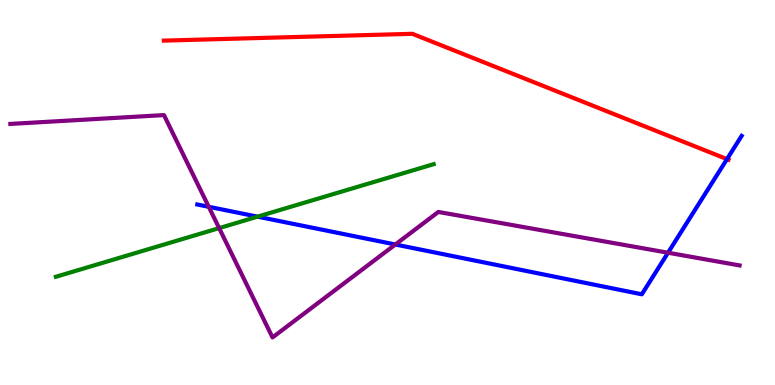[{'lines': ['blue', 'red'], 'intersections': [{'x': 9.38, 'y': 5.87}]}, {'lines': ['green', 'red'], 'intersections': []}, {'lines': ['purple', 'red'], 'intersections': []}, {'lines': ['blue', 'green'], 'intersections': [{'x': 3.32, 'y': 4.37}]}, {'lines': ['blue', 'purple'], 'intersections': [{'x': 2.69, 'y': 4.63}, {'x': 5.1, 'y': 3.65}, {'x': 8.62, 'y': 3.44}]}, {'lines': ['green', 'purple'], 'intersections': [{'x': 2.83, 'y': 4.08}]}]